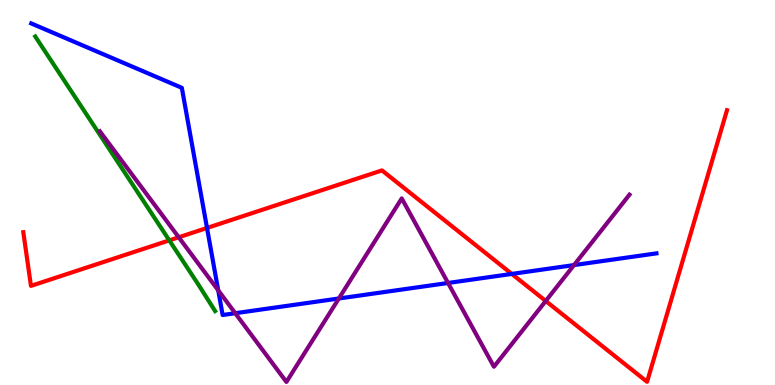[{'lines': ['blue', 'red'], 'intersections': [{'x': 2.67, 'y': 4.08}, {'x': 6.6, 'y': 2.89}]}, {'lines': ['green', 'red'], 'intersections': [{'x': 2.18, 'y': 3.76}]}, {'lines': ['purple', 'red'], 'intersections': [{'x': 2.31, 'y': 3.84}, {'x': 7.04, 'y': 2.18}]}, {'lines': ['blue', 'green'], 'intersections': []}, {'lines': ['blue', 'purple'], 'intersections': [{'x': 2.82, 'y': 2.46}, {'x': 3.04, 'y': 1.86}, {'x': 4.37, 'y': 2.25}, {'x': 5.78, 'y': 2.65}, {'x': 7.41, 'y': 3.11}]}, {'lines': ['green', 'purple'], 'intersections': []}]